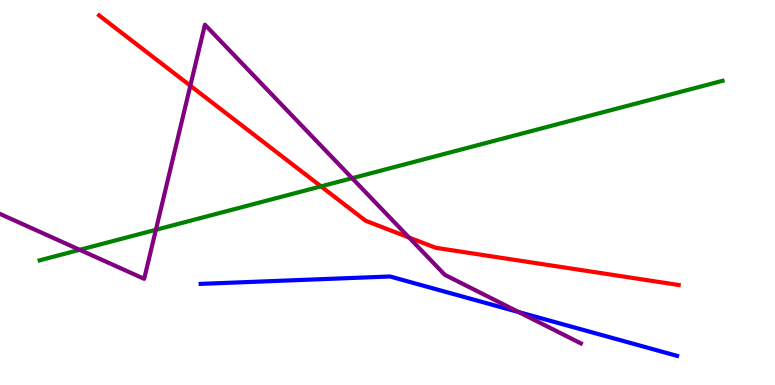[{'lines': ['blue', 'red'], 'intersections': []}, {'lines': ['green', 'red'], 'intersections': [{'x': 4.14, 'y': 5.16}]}, {'lines': ['purple', 'red'], 'intersections': [{'x': 2.46, 'y': 7.77}, {'x': 5.28, 'y': 3.83}]}, {'lines': ['blue', 'green'], 'intersections': []}, {'lines': ['blue', 'purple'], 'intersections': [{'x': 6.69, 'y': 1.89}]}, {'lines': ['green', 'purple'], 'intersections': [{'x': 1.03, 'y': 3.51}, {'x': 2.01, 'y': 4.03}, {'x': 4.54, 'y': 5.37}]}]